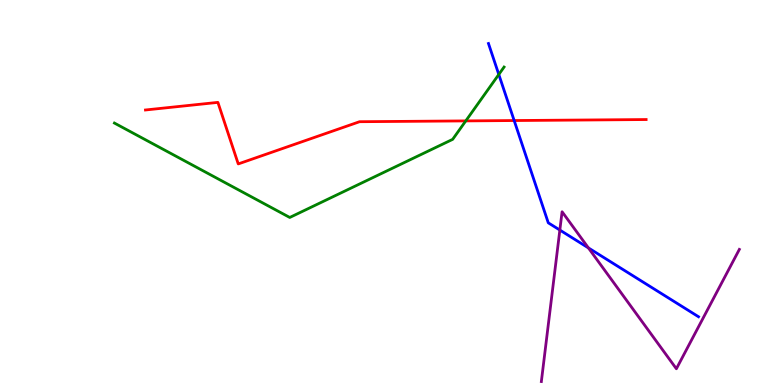[{'lines': ['blue', 'red'], 'intersections': [{'x': 6.63, 'y': 6.87}]}, {'lines': ['green', 'red'], 'intersections': [{'x': 6.01, 'y': 6.86}]}, {'lines': ['purple', 'red'], 'intersections': []}, {'lines': ['blue', 'green'], 'intersections': [{'x': 6.44, 'y': 8.07}]}, {'lines': ['blue', 'purple'], 'intersections': [{'x': 7.22, 'y': 4.02}, {'x': 7.59, 'y': 3.56}]}, {'lines': ['green', 'purple'], 'intersections': []}]